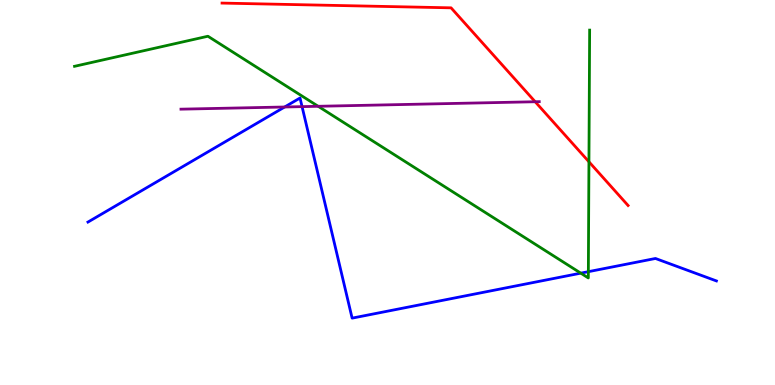[{'lines': ['blue', 'red'], 'intersections': []}, {'lines': ['green', 'red'], 'intersections': [{'x': 7.6, 'y': 5.8}]}, {'lines': ['purple', 'red'], 'intersections': [{'x': 6.91, 'y': 7.36}]}, {'lines': ['blue', 'green'], 'intersections': [{'x': 7.49, 'y': 2.9}, {'x': 7.59, 'y': 2.94}]}, {'lines': ['blue', 'purple'], 'intersections': [{'x': 3.67, 'y': 7.22}, {'x': 3.9, 'y': 7.23}]}, {'lines': ['green', 'purple'], 'intersections': [{'x': 4.11, 'y': 7.24}]}]